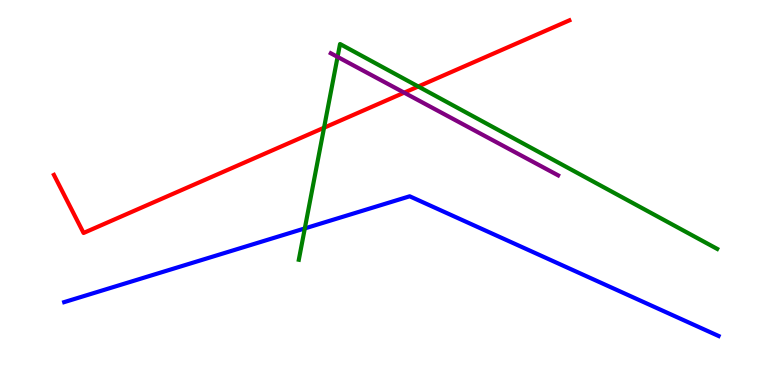[{'lines': ['blue', 'red'], 'intersections': []}, {'lines': ['green', 'red'], 'intersections': [{'x': 4.18, 'y': 6.68}, {'x': 5.4, 'y': 7.75}]}, {'lines': ['purple', 'red'], 'intersections': [{'x': 5.22, 'y': 7.59}]}, {'lines': ['blue', 'green'], 'intersections': [{'x': 3.93, 'y': 4.07}]}, {'lines': ['blue', 'purple'], 'intersections': []}, {'lines': ['green', 'purple'], 'intersections': [{'x': 4.36, 'y': 8.52}]}]